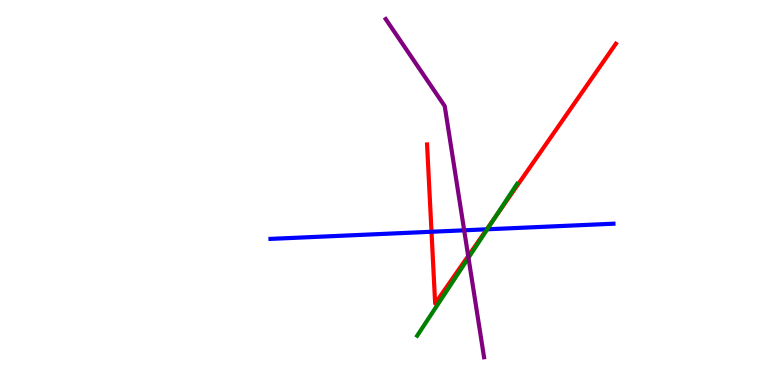[{'lines': ['blue', 'red'], 'intersections': [{'x': 5.57, 'y': 3.98}, {'x': 6.28, 'y': 4.04}]}, {'lines': ['green', 'red'], 'intersections': [{'x': 6.38, 'y': 4.34}]}, {'lines': ['purple', 'red'], 'intersections': [{'x': 6.04, 'y': 3.35}]}, {'lines': ['blue', 'green'], 'intersections': [{'x': 6.29, 'y': 4.04}]}, {'lines': ['blue', 'purple'], 'intersections': [{'x': 5.99, 'y': 4.02}]}, {'lines': ['green', 'purple'], 'intersections': [{'x': 6.04, 'y': 3.3}]}]